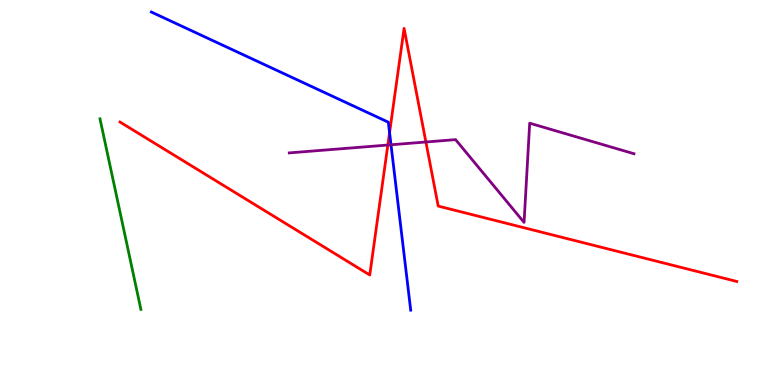[{'lines': ['blue', 'red'], 'intersections': [{'x': 5.03, 'y': 6.55}]}, {'lines': ['green', 'red'], 'intersections': []}, {'lines': ['purple', 'red'], 'intersections': [{'x': 5.0, 'y': 6.23}, {'x': 5.5, 'y': 6.31}]}, {'lines': ['blue', 'green'], 'intersections': []}, {'lines': ['blue', 'purple'], 'intersections': [{'x': 5.05, 'y': 6.24}]}, {'lines': ['green', 'purple'], 'intersections': []}]